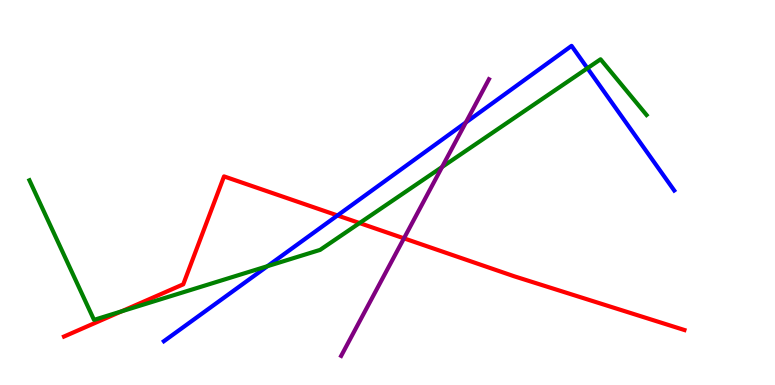[{'lines': ['blue', 'red'], 'intersections': [{'x': 4.35, 'y': 4.4}]}, {'lines': ['green', 'red'], 'intersections': [{'x': 1.57, 'y': 1.91}, {'x': 4.64, 'y': 4.21}]}, {'lines': ['purple', 'red'], 'intersections': [{'x': 5.21, 'y': 3.81}]}, {'lines': ['blue', 'green'], 'intersections': [{'x': 3.45, 'y': 3.09}, {'x': 7.58, 'y': 8.23}]}, {'lines': ['blue', 'purple'], 'intersections': [{'x': 6.01, 'y': 6.82}]}, {'lines': ['green', 'purple'], 'intersections': [{'x': 5.7, 'y': 5.66}]}]